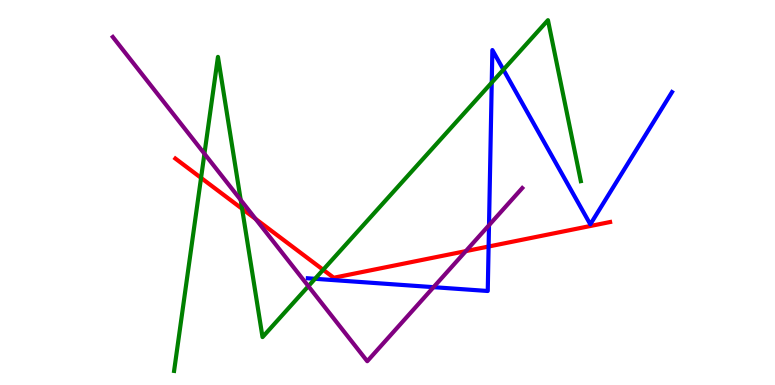[{'lines': ['blue', 'red'], 'intersections': [{'x': 6.3, 'y': 3.6}]}, {'lines': ['green', 'red'], 'intersections': [{'x': 2.59, 'y': 5.38}, {'x': 3.12, 'y': 4.58}, {'x': 4.17, 'y': 2.99}]}, {'lines': ['purple', 'red'], 'intersections': [{'x': 3.3, 'y': 4.31}, {'x': 6.01, 'y': 3.48}]}, {'lines': ['blue', 'green'], 'intersections': [{'x': 4.06, 'y': 2.76}, {'x': 6.35, 'y': 7.85}, {'x': 6.5, 'y': 8.19}]}, {'lines': ['blue', 'purple'], 'intersections': [{'x': 5.59, 'y': 2.54}, {'x': 6.31, 'y': 4.15}]}, {'lines': ['green', 'purple'], 'intersections': [{'x': 2.64, 'y': 6.01}, {'x': 3.11, 'y': 4.81}, {'x': 3.98, 'y': 2.57}]}]